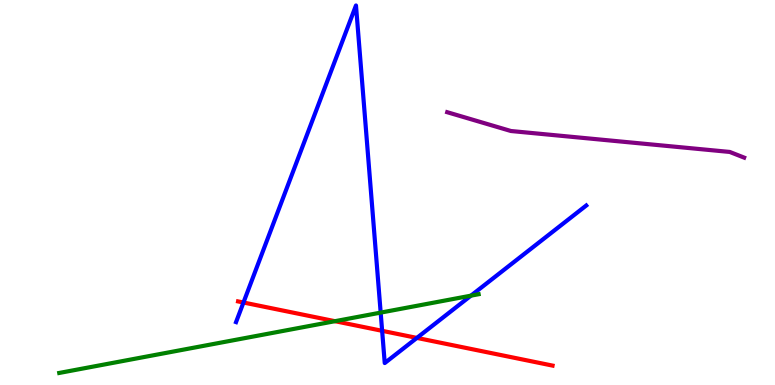[{'lines': ['blue', 'red'], 'intersections': [{'x': 3.14, 'y': 2.14}, {'x': 4.93, 'y': 1.41}, {'x': 5.38, 'y': 1.22}]}, {'lines': ['green', 'red'], 'intersections': [{'x': 4.32, 'y': 1.66}]}, {'lines': ['purple', 'red'], 'intersections': []}, {'lines': ['blue', 'green'], 'intersections': [{'x': 4.91, 'y': 1.88}, {'x': 6.08, 'y': 2.32}]}, {'lines': ['blue', 'purple'], 'intersections': []}, {'lines': ['green', 'purple'], 'intersections': []}]